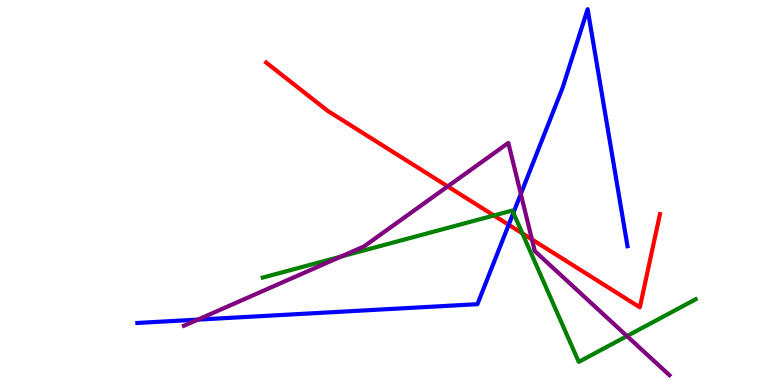[{'lines': ['blue', 'red'], 'intersections': [{'x': 6.56, 'y': 4.16}]}, {'lines': ['green', 'red'], 'intersections': [{'x': 6.37, 'y': 4.4}, {'x': 6.74, 'y': 3.94}]}, {'lines': ['purple', 'red'], 'intersections': [{'x': 5.78, 'y': 5.16}, {'x': 6.86, 'y': 3.78}]}, {'lines': ['blue', 'green'], 'intersections': [{'x': 6.62, 'y': 4.47}]}, {'lines': ['blue', 'purple'], 'intersections': [{'x': 2.55, 'y': 1.7}, {'x': 6.72, 'y': 4.96}]}, {'lines': ['green', 'purple'], 'intersections': [{'x': 4.4, 'y': 3.34}, {'x': 8.09, 'y': 1.27}]}]